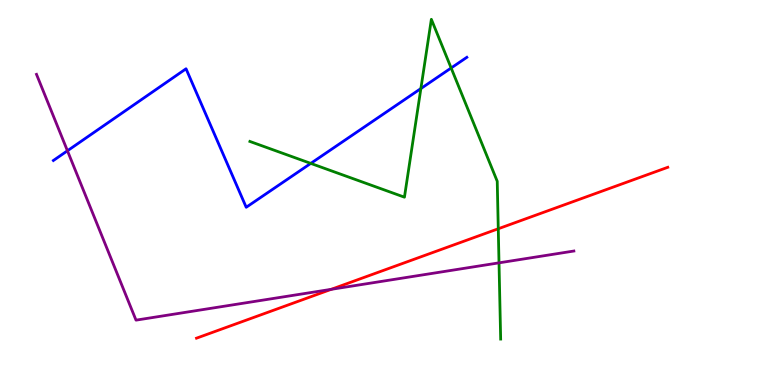[{'lines': ['blue', 'red'], 'intersections': []}, {'lines': ['green', 'red'], 'intersections': [{'x': 6.43, 'y': 4.06}]}, {'lines': ['purple', 'red'], 'intersections': [{'x': 4.27, 'y': 2.48}]}, {'lines': ['blue', 'green'], 'intersections': [{'x': 4.01, 'y': 5.76}, {'x': 5.43, 'y': 7.7}, {'x': 5.82, 'y': 8.23}]}, {'lines': ['blue', 'purple'], 'intersections': [{'x': 0.87, 'y': 6.08}]}, {'lines': ['green', 'purple'], 'intersections': [{'x': 6.44, 'y': 3.17}]}]